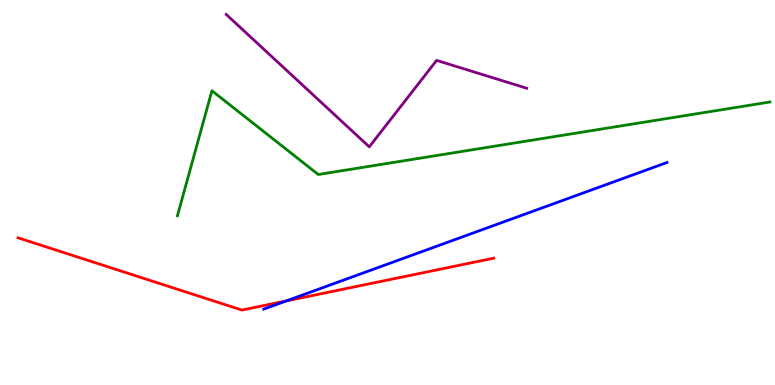[{'lines': ['blue', 'red'], 'intersections': [{'x': 3.69, 'y': 2.18}]}, {'lines': ['green', 'red'], 'intersections': []}, {'lines': ['purple', 'red'], 'intersections': []}, {'lines': ['blue', 'green'], 'intersections': []}, {'lines': ['blue', 'purple'], 'intersections': []}, {'lines': ['green', 'purple'], 'intersections': []}]